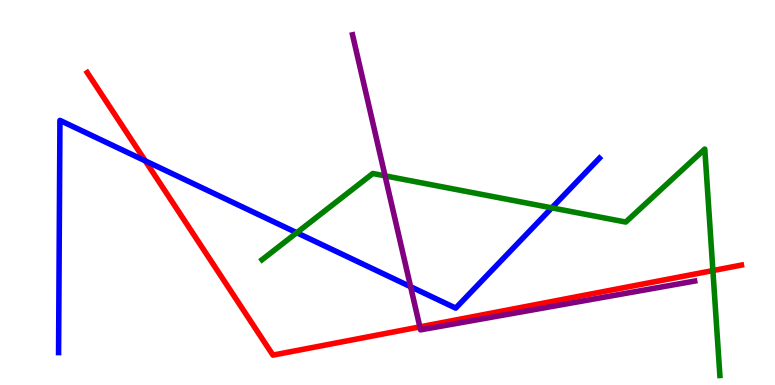[{'lines': ['blue', 'red'], 'intersections': [{'x': 1.87, 'y': 5.82}]}, {'lines': ['green', 'red'], 'intersections': [{'x': 9.2, 'y': 2.97}]}, {'lines': ['purple', 'red'], 'intersections': [{'x': 5.42, 'y': 1.51}]}, {'lines': ['blue', 'green'], 'intersections': [{'x': 3.83, 'y': 3.96}, {'x': 7.12, 'y': 4.6}]}, {'lines': ['blue', 'purple'], 'intersections': [{'x': 5.3, 'y': 2.55}]}, {'lines': ['green', 'purple'], 'intersections': [{'x': 4.97, 'y': 5.43}]}]